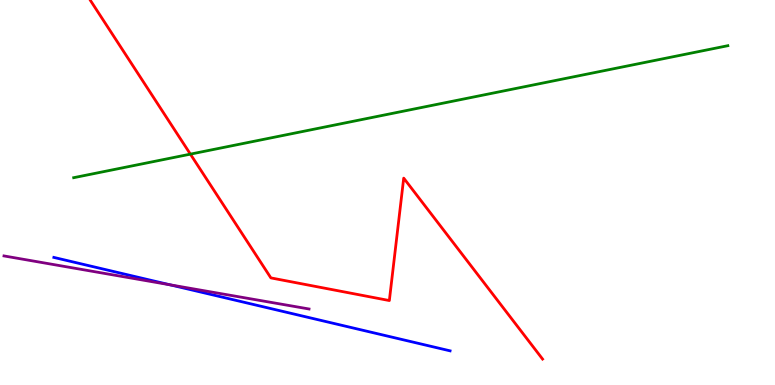[{'lines': ['blue', 'red'], 'intersections': []}, {'lines': ['green', 'red'], 'intersections': [{'x': 2.46, 'y': 6.0}]}, {'lines': ['purple', 'red'], 'intersections': []}, {'lines': ['blue', 'green'], 'intersections': []}, {'lines': ['blue', 'purple'], 'intersections': [{'x': 2.19, 'y': 2.6}]}, {'lines': ['green', 'purple'], 'intersections': []}]